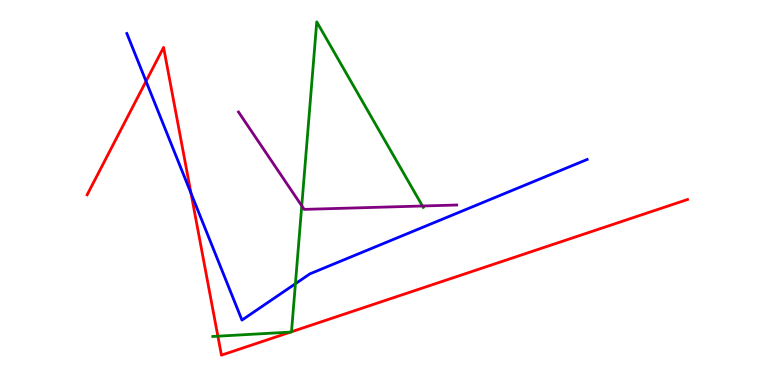[{'lines': ['blue', 'red'], 'intersections': [{'x': 1.88, 'y': 7.89}, {'x': 2.46, 'y': 4.98}]}, {'lines': ['green', 'red'], 'intersections': [{'x': 2.81, 'y': 1.27}, {'x': 3.75, 'y': 1.37}, {'x': 3.76, 'y': 1.38}]}, {'lines': ['purple', 'red'], 'intersections': []}, {'lines': ['blue', 'green'], 'intersections': [{'x': 3.81, 'y': 2.63}]}, {'lines': ['blue', 'purple'], 'intersections': []}, {'lines': ['green', 'purple'], 'intersections': [{'x': 3.89, 'y': 4.65}, {'x': 5.45, 'y': 4.65}]}]